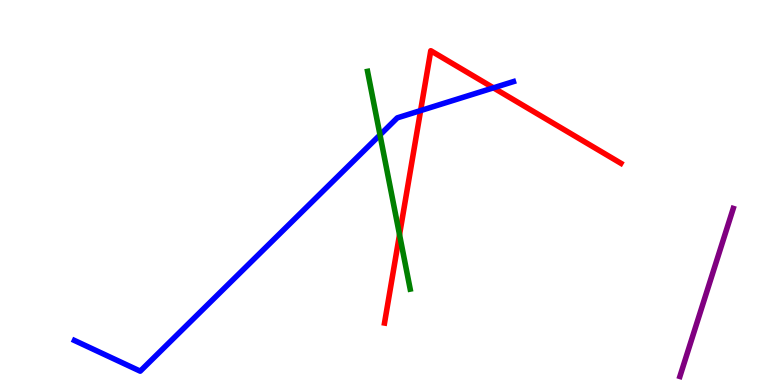[{'lines': ['blue', 'red'], 'intersections': [{'x': 5.43, 'y': 7.13}, {'x': 6.37, 'y': 7.72}]}, {'lines': ['green', 'red'], 'intersections': [{'x': 5.16, 'y': 3.9}]}, {'lines': ['purple', 'red'], 'intersections': []}, {'lines': ['blue', 'green'], 'intersections': [{'x': 4.9, 'y': 6.5}]}, {'lines': ['blue', 'purple'], 'intersections': []}, {'lines': ['green', 'purple'], 'intersections': []}]